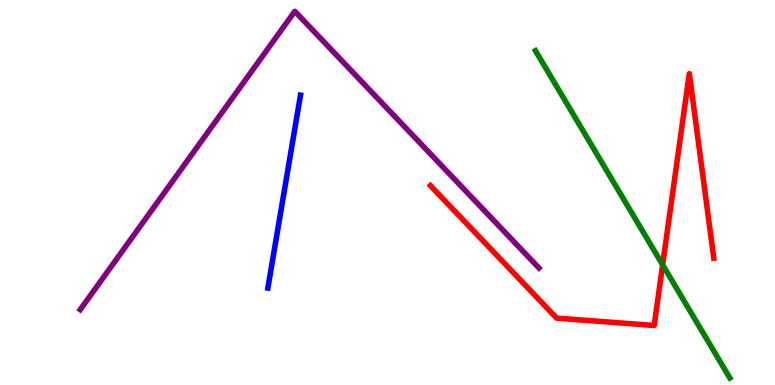[{'lines': ['blue', 'red'], 'intersections': []}, {'lines': ['green', 'red'], 'intersections': [{'x': 8.55, 'y': 3.12}]}, {'lines': ['purple', 'red'], 'intersections': []}, {'lines': ['blue', 'green'], 'intersections': []}, {'lines': ['blue', 'purple'], 'intersections': []}, {'lines': ['green', 'purple'], 'intersections': []}]